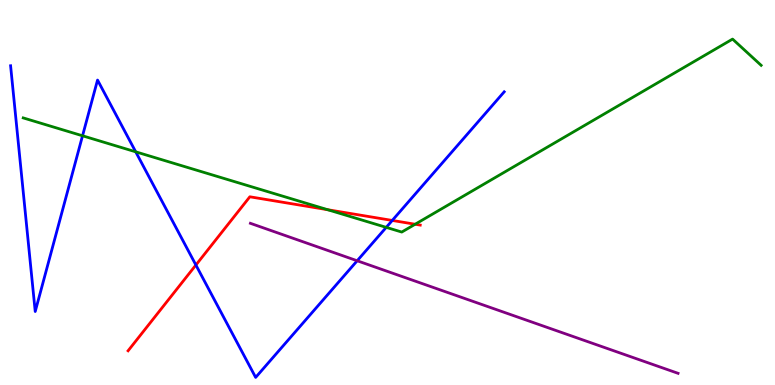[{'lines': ['blue', 'red'], 'intersections': [{'x': 2.53, 'y': 3.12}, {'x': 5.06, 'y': 4.27}]}, {'lines': ['green', 'red'], 'intersections': [{'x': 4.23, 'y': 4.55}, {'x': 5.36, 'y': 4.18}]}, {'lines': ['purple', 'red'], 'intersections': []}, {'lines': ['blue', 'green'], 'intersections': [{'x': 1.06, 'y': 6.47}, {'x': 1.75, 'y': 6.06}, {'x': 4.98, 'y': 4.09}]}, {'lines': ['blue', 'purple'], 'intersections': [{'x': 4.61, 'y': 3.23}]}, {'lines': ['green', 'purple'], 'intersections': []}]